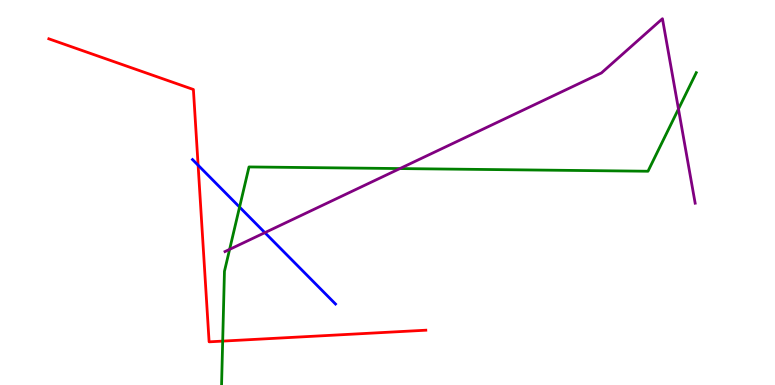[{'lines': ['blue', 'red'], 'intersections': [{'x': 2.56, 'y': 5.71}]}, {'lines': ['green', 'red'], 'intersections': [{'x': 2.87, 'y': 1.14}]}, {'lines': ['purple', 'red'], 'intersections': []}, {'lines': ['blue', 'green'], 'intersections': [{'x': 3.09, 'y': 4.62}]}, {'lines': ['blue', 'purple'], 'intersections': [{'x': 3.42, 'y': 3.96}]}, {'lines': ['green', 'purple'], 'intersections': [{'x': 2.96, 'y': 3.52}, {'x': 5.16, 'y': 5.62}, {'x': 8.75, 'y': 7.17}]}]